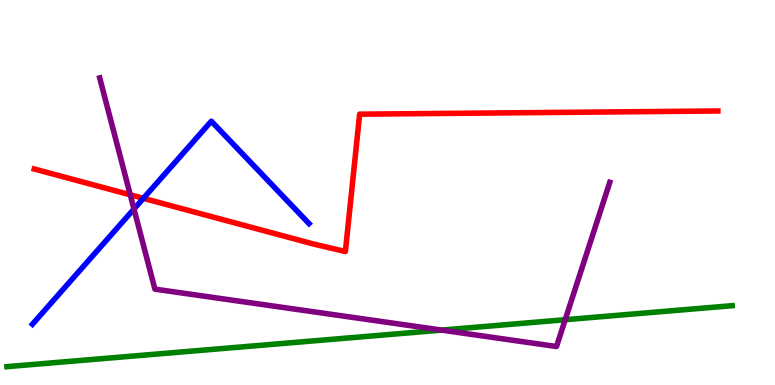[{'lines': ['blue', 'red'], 'intersections': [{'x': 1.85, 'y': 4.85}]}, {'lines': ['green', 'red'], 'intersections': []}, {'lines': ['purple', 'red'], 'intersections': [{'x': 1.68, 'y': 4.94}]}, {'lines': ['blue', 'green'], 'intersections': []}, {'lines': ['blue', 'purple'], 'intersections': [{'x': 1.73, 'y': 4.57}]}, {'lines': ['green', 'purple'], 'intersections': [{'x': 5.7, 'y': 1.43}, {'x': 7.29, 'y': 1.7}]}]